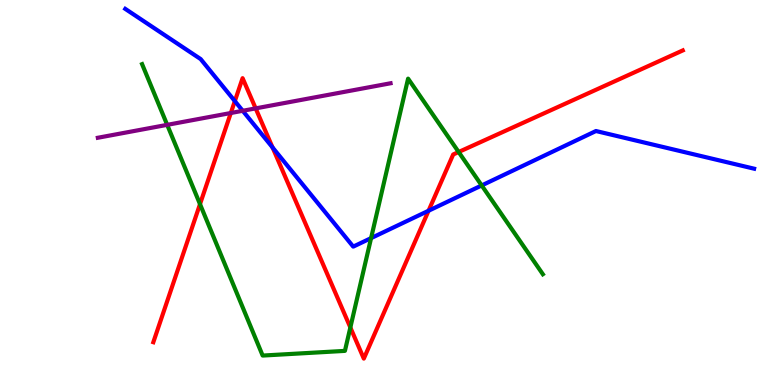[{'lines': ['blue', 'red'], 'intersections': [{'x': 3.03, 'y': 7.37}, {'x': 3.52, 'y': 6.17}, {'x': 5.53, 'y': 4.53}]}, {'lines': ['green', 'red'], 'intersections': [{'x': 2.58, 'y': 4.7}, {'x': 4.52, 'y': 1.49}, {'x': 5.92, 'y': 6.05}]}, {'lines': ['purple', 'red'], 'intersections': [{'x': 2.98, 'y': 7.06}, {'x': 3.3, 'y': 7.18}]}, {'lines': ['blue', 'green'], 'intersections': [{'x': 4.79, 'y': 3.82}, {'x': 6.22, 'y': 5.18}]}, {'lines': ['blue', 'purple'], 'intersections': [{'x': 3.13, 'y': 7.12}]}, {'lines': ['green', 'purple'], 'intersections': [{'x': 2.16, 'y': 6.76}]}]